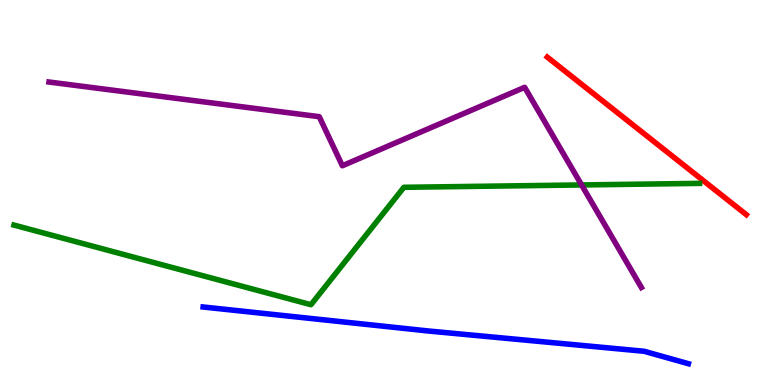[{'lines': ['blue', 'red'], 'intersections': []}, {'lines': ['green', 'red'], 'intersections': []}, {'lines': ['purple', 'red'], 'intersections': []}, {'lines': ['blue', 'green'], 'intersections': []}, {'lines': ['blue', 'purple'], 'intersections': []}, {'lines': ['green', 'purple'], 'intersections': [{'x': 7.5, 'y': 5.2}]}]